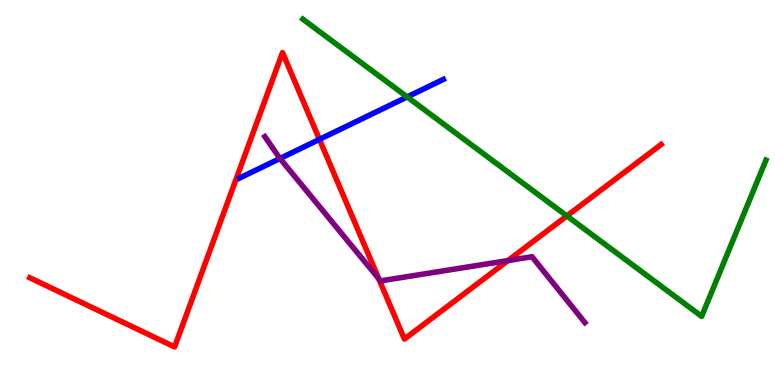[{'lines': ['blue', 'red'], 'intersections': [{'x': 4.12, 'y': 6.38}]}, {'lines': ['green', 'red'], 'intersections': [{'x': 7.31, 'y': 4.39}]}, {'lines': ['purple', 'red'], 'intersections': [{'x': 4.89, 'y': 2.76}, {'x': 6.55, 'y': 3.23}]}, {'lines': ['blue', 'green'], 'intersections': [{'x': 5.25, 'y': 7.48}]}, {'lines': ['blue', 'purple'], 'intersections': [{'x': 3.61, 'y': 5.88}]}, {'lines': ['green', 'purple'], 'intersections': []}]